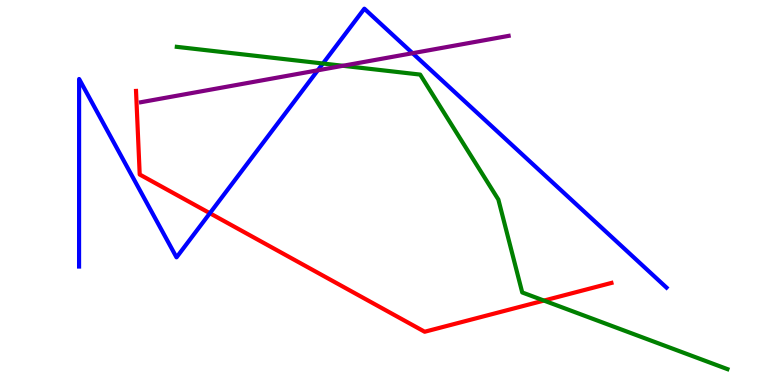[{'lines': ['blue', 'red'], 'intersections': [{'x': 2.71, 'y': 4.46}]}, {'lines': ['green', 'red'], 'intersections': [{'x': 7.02, 'y': 2.19}]}, {'lines': ['purple', 'red'], 'intersections': []}, {'lines': ['blue', 'green'], 'intersections': [{'x': 4.17, 'y': 8.35}]}, {'lines': ['blue', 'purple'], 'intersections': [{'x': 4.1, 'y': 8.17}, {'x': 5.32, 'y': 8.62}]}, {'lines': ['green', 'purple'], 'intersections': [{'x': 4.42, 'y': 8.29}]}]